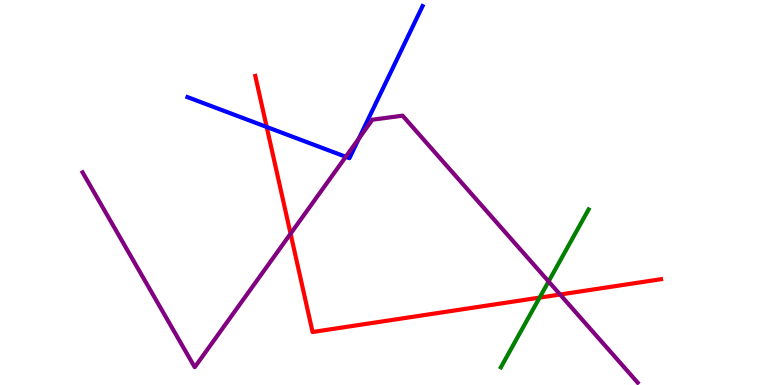[{'lines': ['blue', 'red'], 'intersections': [{'x': 3.44, 'y': 6.7}]}, {'lines': ['green', 'red'], 'intersections': [{'x': 6.96, 'y': 2.27}]}, {'lines': ['purple', 'red'], 'intersections': [{'x': 3.75, 'y': 3.93}, {'x': 7.23, 'y': 2.35}]}, {'lines': ['blue', 'green'], 'intersections': []}, {'lines': ['blue', 'purple'], 'intersections': [{'x': 4.46, 'y': 5.93}, {'x': 4.63, 'y': 6.4}]}, {'lines': ['green', 'purple'], 'intersections': [{'x': 7.08, 'y': 2.69}]}]